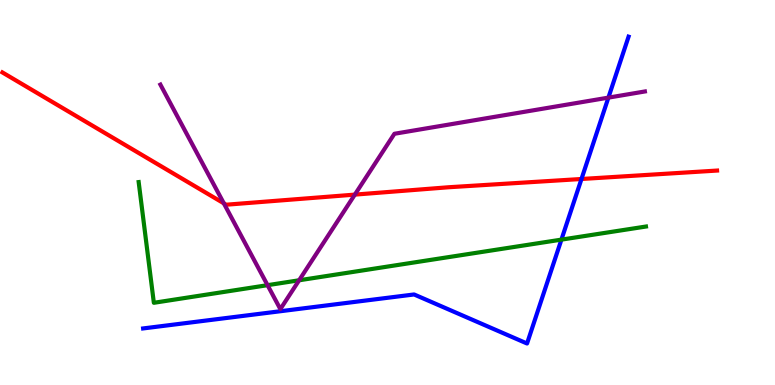[{'lines': ['blue', 'red'], 'intersections': [{'x': 7.5, 'y': 5.35}]}, {'lines': ['green', 'red'], 'intersections': []}, {'lines': ['purple', 'red'], 'intersections': [{'x': 2.89, 'y': 4.72}, {'x': 4.58, 'y': 4.95}]}, {'lines': ['blue', 'green'], 'intersections': [{'x': 7.24, 'y': 3.78}]}, {'lines': ['blue', 'purple'], 'intersections': [{'x': 7.85, 'y': 7.46}]}, {'lines': ['green', 'purple'], 'intersections': [{'x': 3.45, 'y': 2.59}, {'x': 3.86, 'y': 2.72}]}]